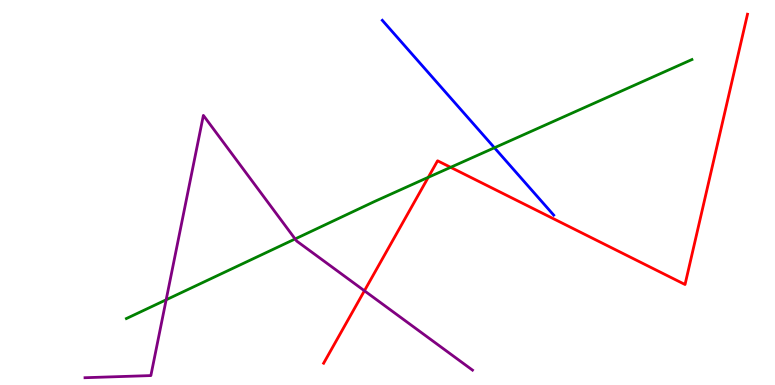[{'lines': ['blue', 'red'], 'intersections': []}, {'lines': ['green', 'red'], 'intersections': [{'x': 5.53, 'y': 5.39}, {'x': 5.81, 'y': 5.65}]}, {'lines': ['purple', 'red'], 'intersections': [{'x': 4.7, 'y': 2.45}]}, {'lines': ['blue', 'green'], 'intersections': [{'x': 6.38, 'y': 6.16}]}, {'lines': ['blue', 'purple'], 'intersections': []}, {'lines': ['green', 'purple'], 'intersections': [{'x': 2.14, 'y': 2.21}, {'x': 3.81, 'y': 3.79}]}]